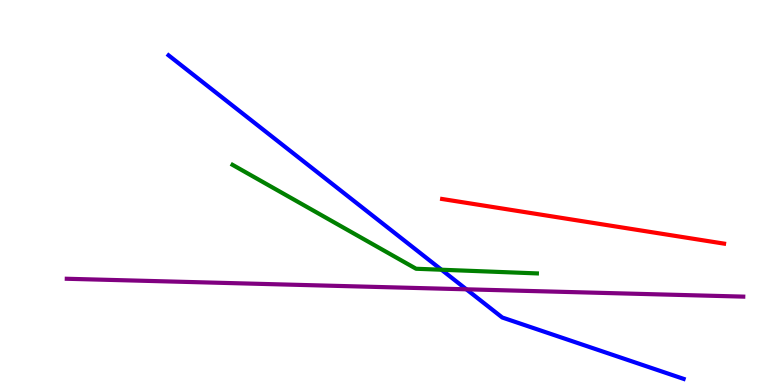[{'lines': ['blue', 'red'], 'intersections': []}, {'lines': ['green', 'red'], 'intersections': []}, {'lines': ['purple', 'red'], 'intersections': []}, {'lines': ['blue', 'green'], 'intersections': [{'x': 5.7, 'y': 2.99}]}, {'lines': ['blue', 'purple'], 'intersections': [{'x': 6.02, 'y': 2.49}]}, {'lines': ['green', 'purple'], 'intersections': []}]